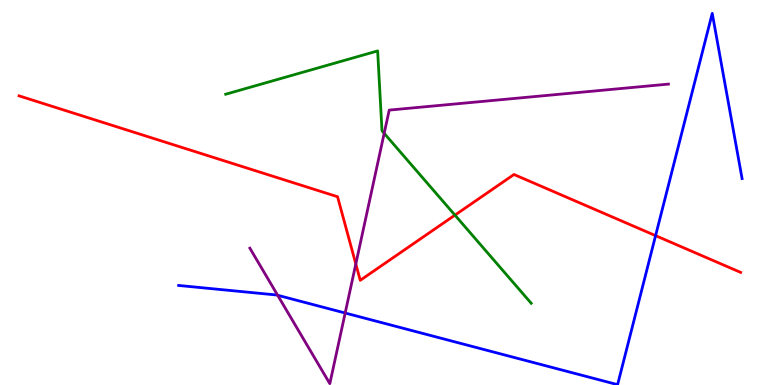[{'lines': ['blue', 'red'], 'intersections': [{'x': 8.46, 'y': 3.88}]}, {'lines': ['green', 'red'], 'intersections': [{'x': 5.87, 'y': 4.41}]}, {'lines': ['purple', 'red'], 'intersections': [{'x': 4.59, 'y': 3.14}]}, {'lines': ['blue', 'green'], 'intersections': []}, {'lines': ['blue', 'purple'], 'intersections': [{'x': 3.58, 'y': 2.33}, {'x': 4.45, 'y': 1.87}]}, {'lines': ['green', 'purple'], 'intersections': [{'x': 4.96, 'y': 6.54}]}]